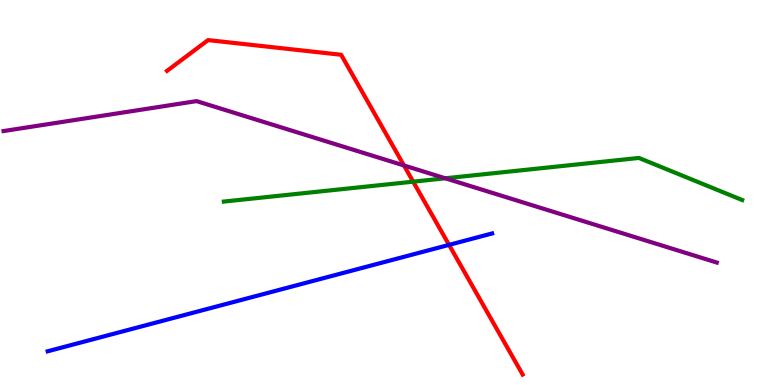[{'lines': ['blue', 'red'], 'intersections': [{'x': 5.79, 'y': 3.64}]}, {'lines': ['green', 'red'], 'intersections': [{'x': 5.33, 'y': 5.28}]}, {'lines': ['purple', 'red'], 'intersections': [{'x': 5.21, 'y': 5.7}]}, {'lines': ['blue', 'green'], 'intersections': []}, {'lines': ['blue', 'purple'], 'intersections': []}, {'lines': ['green', 'purple'], 'intersections': [{'x': 5.75, 'y': 5.37}]}]